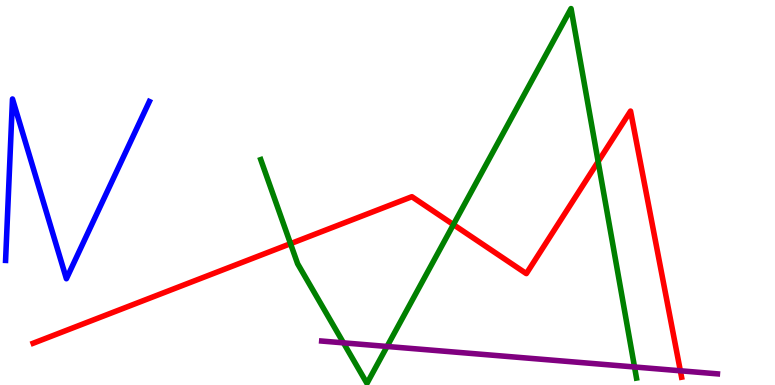[{'lines': ['blue', 'red'], 'intersections': []}, {'lines': ['green', 'red'], 'intersections': [{'x': 3.75, 'y': 3.67}, {'x': 5.85, 'y': 4.17}, {'x': 7.72, 'y': 5.8}]}, {'lines': ['purple', 'red'], 'intersections': [{'x': 8.78, 'y': 0.369}]}, {'lines': ['blue', 'green'], 'intersections': []}, {'lines': ['blue', 'purple'], 'intersections': []}, {'lines': ['green', 'purple'], 'intersections': [{'x': 4.43, 'y': 1.09}, {'x': 4.99, 'y': 1.0}, {'x': 8.19, 'y': 0.468}]}]